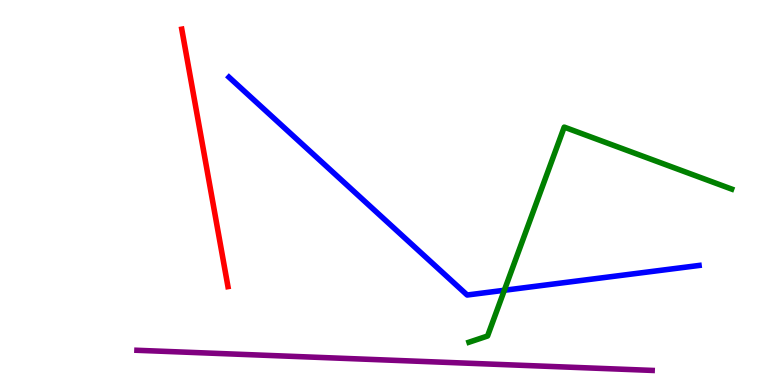[{'lines': ['blue', 'red'], 'intersections': []}, {'lines': ['green', 'red'], 'intersections': []}, {'lines': ['purple', 'red'], 'intersections': []}, {'lines': ['blue', 'green'], 'intersections': [{'x': 6.51, 'y': 2.46}]}, {'lines': ['blue', 'purple'], 'intersections': []}, {'lines': ['green', 'purple'], 'intersections': []}]